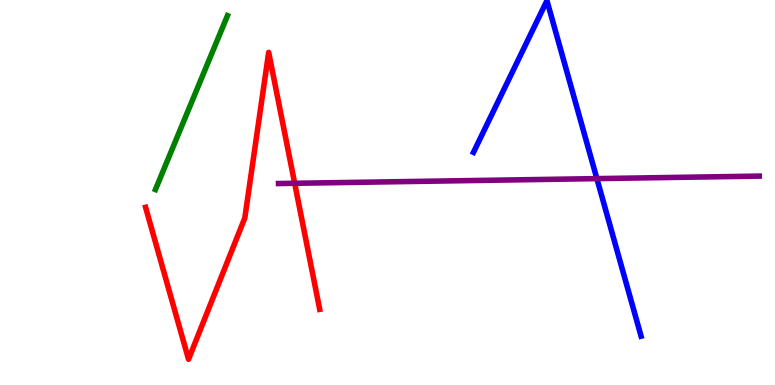[{'lines': ['blue', 'red'], 'intersections': []}, {'lines': ['green', 'red'], 'intersections': []}, {'lines': ['purple', 'red'], 'intersections': [{'x': 3.8, 'y': 5.24}]}, {'lines': ['blue', 'green'], 'intersections': []}, {'lines': ['blue', 'purple'], 'intersections': [{'x': 7.7, 'y': 5.36}]}, {'lines': ['green', 'purple'], 'intersections': []}]